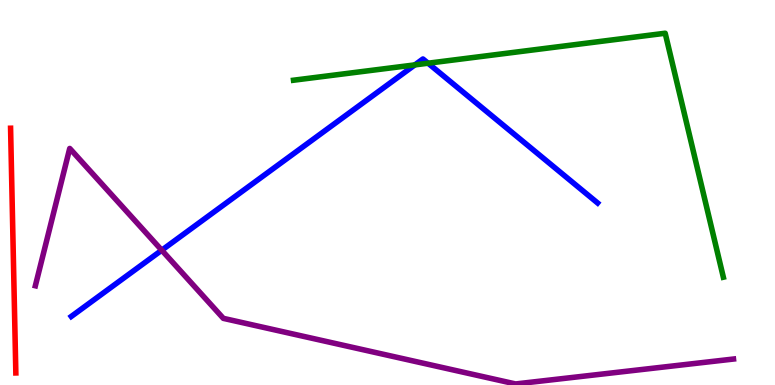[{'lines': ['blue', 'red'], 'intersections': []}, {'lines': ['green', 'red'], 'intersections': []}, {'lines': ['purple', 'red'], 'intersections': []}, {'lines': ['blue', 'green'], 'intersections': [{'x': 5.35, 'y': 8.31}, {'x': 5.52, 'y': 8.36}]}, {'lines': ['blue', 'purple'], 'intersections': [{'x': 2.09, 'y': 3.5}]}, {'lines': ['green', 'purple'], 'intersections': []}]